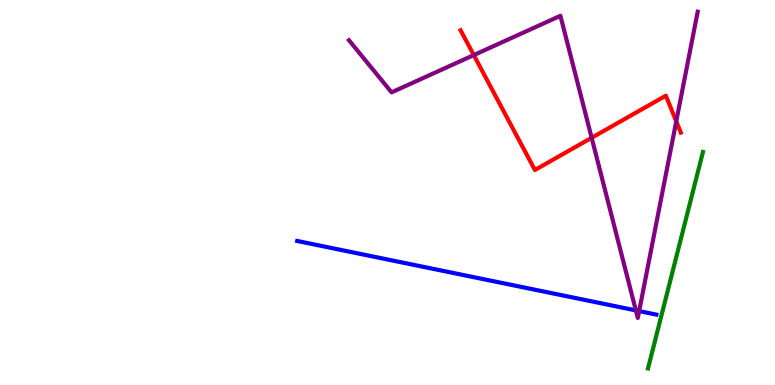[{'lines': ['blue', 'red'], 'intersections': []}, {'lines': ['green', 'red'], 'intersections': []}, {'lines': ['purple', 'red'], 'intersections': [{'x': 6.11, 'y': 8.57}, {'x': 7.63, 'y': 6.42}, {'x': 8.73, 'y': 6.85}]}, {'lines': ['blue', 'green'], 'intersections': []}, {'lines': ['blue', 'purple'], 'intersections': [{'x': 8.2, 'y': 1.94}, {'x': 8.25, 'y': 1.92}]}, {'lines': ['green', 'purple'], 'intersections': []}]